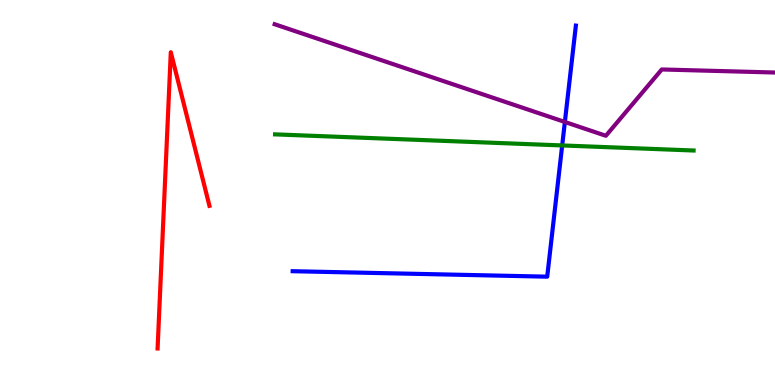[{'lines': ['blue', 'red'], 'intersections': []}, {'lines': ['green', 'red'], 'intersections': []}, {'lines': ['purple', 'red'], 'intersections': []}, {'lines': ['blue', 'green'], 'intersections': [{'x': 7.25, 'y': 6.22}]}, {'lines': ['blue', 'purple'], 'intersections': [{'x': 7.29, 'y': 6.83}]}, {'lines': ['green', 'purple'], 'intersections': []}]